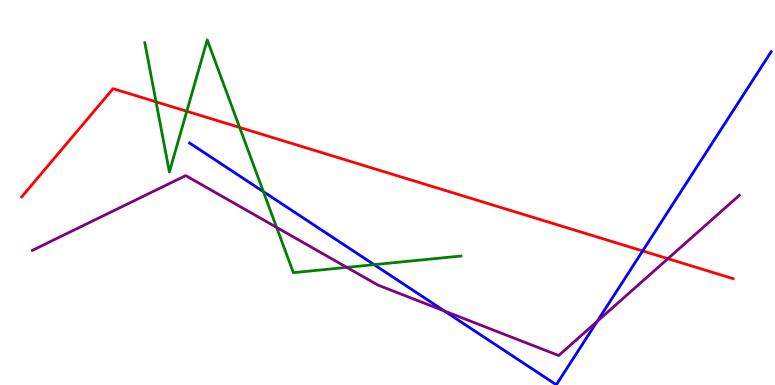[{'lines': ['blue', 'red'], 'intersections': [{'x': 8.29, 'y': 3.48}]}, {'lines': ['green', 'red'], 'intersections': [{'x': 2.01, 'y': 7.35}, {'x': 2.41, 'y': 7.11}, {'x': 3.09, 'y': 6.69}]}, {'lines': ['purple', 'red'], 'intersections': [{'x': 8.62, 'y': 3.28}]}, {'lines': ['blue', 'green'], 'intersections': [{'x': 3.4, 'y': 5.02}, {'x': 4.83, 'y': 3.13}]}, {'lines': ['blue', 'purple'], 'intersections': [{'x': 5.73, 'y': 1.92}, {'x': 7.71, 'y': 1.65}]}, {'lines': ['green', 'purple'], 'intersections': [{'x': 3.57, 'y': 4.09}, {'x': 4.47, 'y': 3.06}]}]